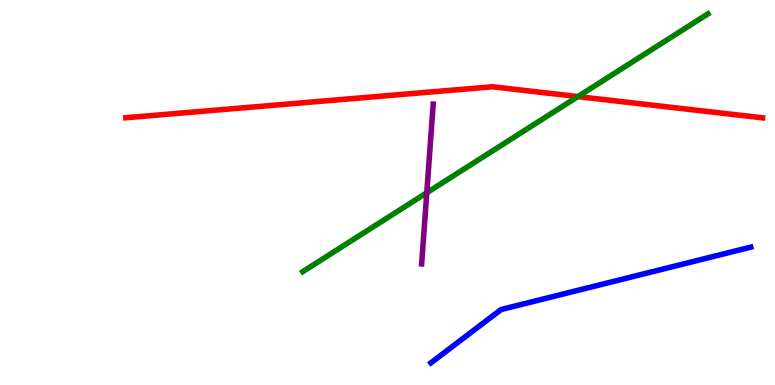[{'lines': ['blue', 'red'], 'intersections': []}, {'lines': ['green', 'red'], 'intersections': [{'x': 7.46, 'y': 7.49}]}, {'lines': ['purple', 'red'], 'intersections': []}, {'lines': ['blue', 'green'], 'intersections': []}, {'lines': ['blue', 'purple'], 'intersections': []}, {'lines': ['green', 'purple'], 'intersections': [{'x': 5.51, 'y': 4.99}]}]